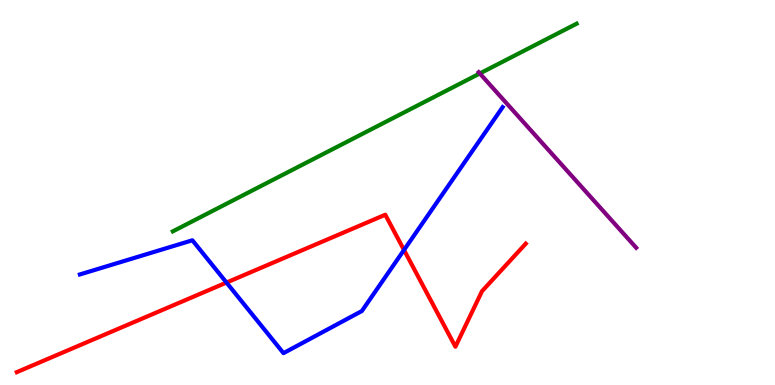[{'lines': ['blue', 'red'], 'intersections': [{'x': 2.92, 'y': 2.66}, {'x': 5.21, 'y': 3.51}]}, {'lines': ['green', 'red'], 'intersections': []}, {'lines': ['purple', 'red'], 'intersections': []}, {'lines': ['blue', 'green'], 'intersections': []}, {'lines': ['blue', 'purple'], 'intersections': []}, {'lines': ['green', 'purple'], 'intersections': [{'x': 6.19, 'y': 8.09}]}]